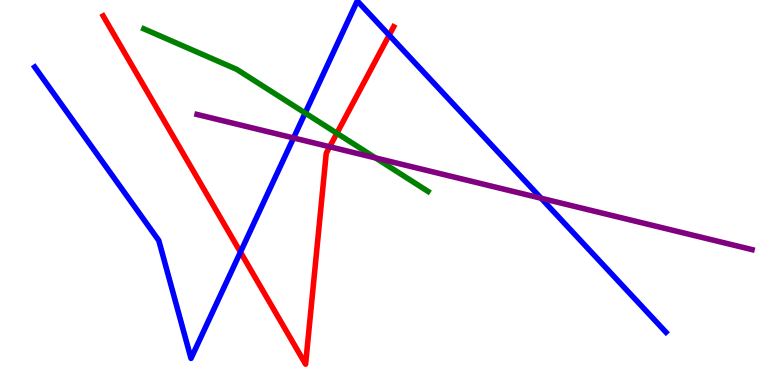[{'lines': ['blue', 'red'], 'intersections': [{'x': 3.1, 'y': 3.45}, {'x': 5.02, 'y': 9.09}]}, {'lines': ['green', 'red'], 'intersections': [{'x': 4.35, 'y': 6.54}]}, {'lines': ['purple', 'red'], 'intersections': [{'x': 4.25, 'y': 6.19}]}, {'lines': ['blue', 'green'], 'intersections': [{'x': 3.94, 'y': 7.06}]}, {'lines': ['blue', 'purple'], 'intersections': [{'x': 3.79, 'y': 6.42}, {'x': 6.98, 'y': 4.85}]}, {'lines': ['green', 'purple'], 'intersections': [{'x': 4.85, 'y': 5.9}]}]